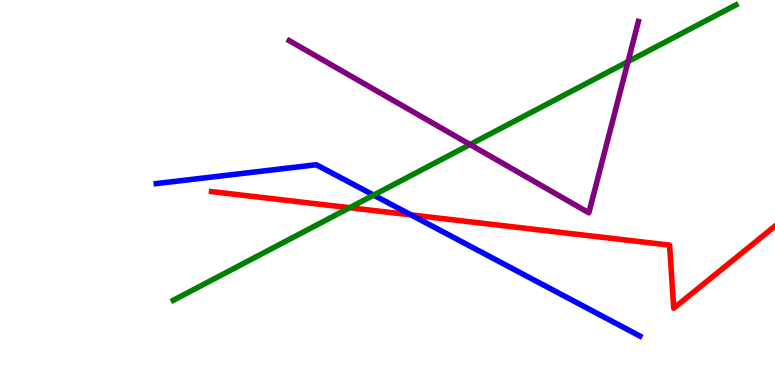[{'lines': ['blue', 'red'], 'intersections': [{'x': 5.3, 'y': 4.42}]}, {'lines': ['green', 'red'], 'intersections': [{'x': 4.51, 'y': 4.6}]}, {'lines': ['purple', 'red'], 'intersections': []}, {'lines': ['blue', 'green'], 'intersections': [{'x': 4.82, 'y': 4.93}]}, {'lines': ['blue', 'purple'], 'intersections': []}, {'lines': ['green', 'purple'], 'intersections': [{'x': 6.06, 'y': 6.25}, {'x': 8.1, 'y': 8.4}]}]